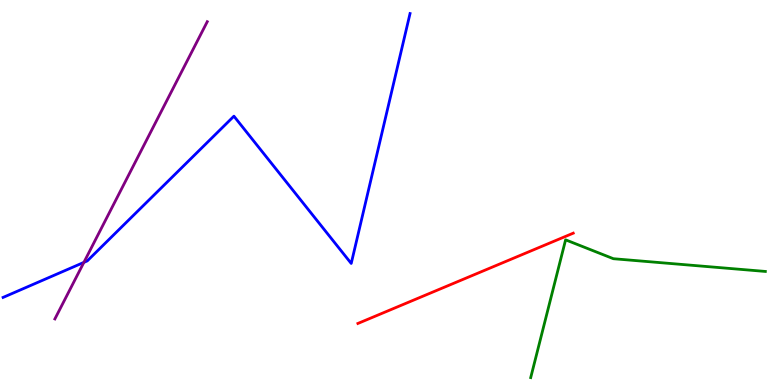[{'lines': ['blue', 'red'], 'intersections': []}, {'lines': ['green', 'red'], 'intersections': []}, {'lines': ['purple', 'red'], 'intersections': []}, {'lines': ['blue', 'green'], 'intersections': []}, {'lines': ['blue', 'purple'], 'intersections': [{'x': 1.08, 'y': 3.18}]}, {'lines': ['green', 'purple'], 'intersections': []}]